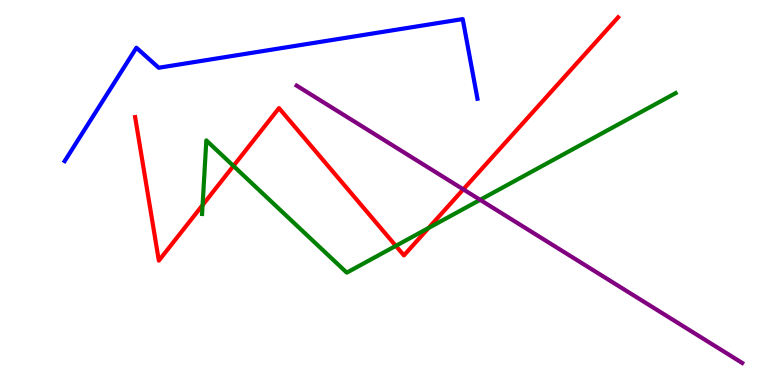[{'lines': ['blue', 'red'], 'intersections': []}, {'lines': ['green', 'red'], 'intersections': [{'x': 2.61, 'y': 4.67}, {'x': 3.01, 'y': 5.69}, {'x': 5.11, 'y': 3.61}, {'x': 5.53, 'y': 4.08}]}, {'lines': ['purple', 'red'], 'intersections': [{'x': 5.98, 'y': 5.08}]}, {'lines': ['blue', 'green'], 'intersections': []}, {'lines': ['blue', 'purple'], 'intersections': []}, {'lines': ['green', 'purple'], 'intersections': [{'x': 6.2, 'y': 4.81}]}]